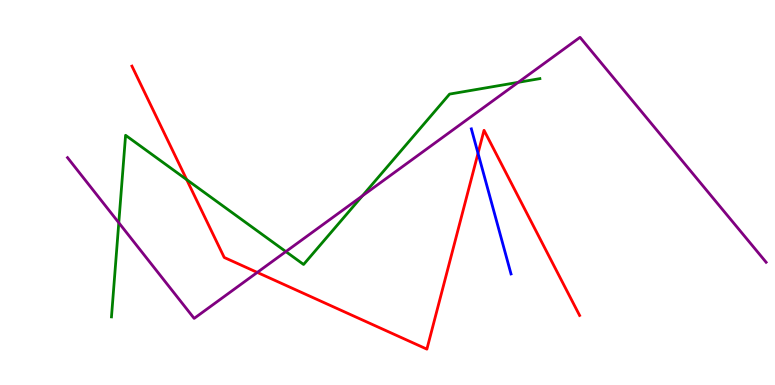[{'lines': ['blue', 'red'], 'intersections': [{'x': 6.17, 'y': 6.02}]}, {'lines': ['green', 'red'], 'intersections': [{'x': 2.41, 'y': 5.33}]}, {'lines': ['purple', 'red'], 'intersections': [{'x': 3.32, 'y': 2.92}]}, {'lines': ['blue', 'green'], 'intersections': []}, {'lines': ['blue', 'purple'], 'intersections': []}, {'lines': ['green', 'purple'], 'intersections': [{'x': 1.53, 'y': 4.21}, {'x': 3.69, 'y': 3.46}, {'x': 4.68, 'y': 4.91}, {'x': 6.69, 'y': 7.86}]}]